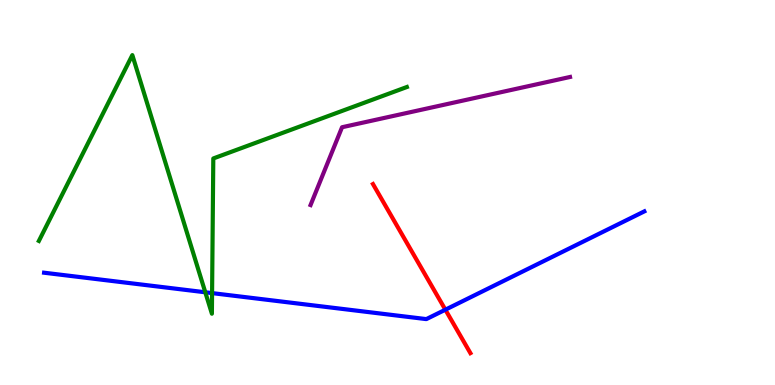[{'lines': ['blue', 'red'], 'intersections': [{'x': 5.75, 'y': 1.96}]}, {'lines': ['green', 'red'], 'intersections': []}, {'lines': ['purple', 'red'], 'intersections': []}, {'lines': ['blue', 'green'], 'intersections': [{'x': 2.65, 'y': 2.41}, {'x': 2.74, 'y': 2.39}]}, {'lines': ['blue', 'purple'], 'intersections': []}, {'lines': ['green', 'purple'], 'intersections': []}]